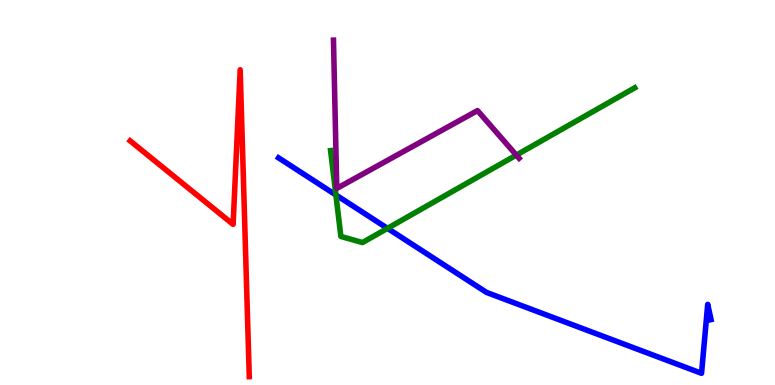[{'lines': ['blue', 'red'], 'intersections': []}, {'lines': ['green', 'red'], 'intersections': []}, {'lines': ['purple', 'red'], 'intersections': []}, {'lines': ['blue', 'green'], 'intersections': [{'x': 4.33, 'y': 4.94}, {'x': 5.0, 'y': 4.07}]}, {'lines': ['blue', 'purple'], 'intersections': []}, {'lines': ['green', 'purple'], 'intersections': [{'x': 6.66, 'y': 5.97}]}]